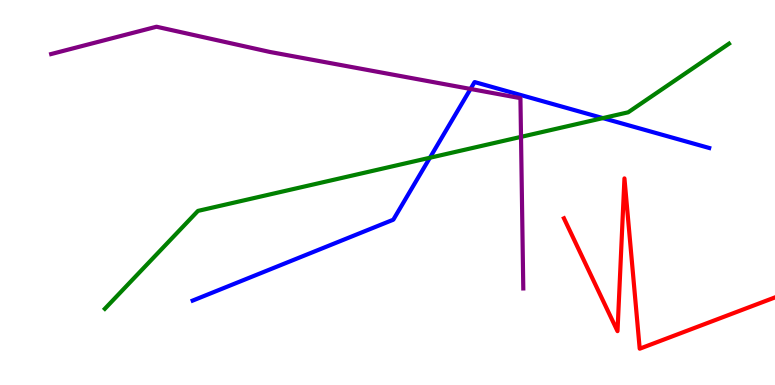[{'lines': ['blue', 'red'], 'intersections': []}, {'lines': ['green', 'red'], 'intersections': []}, {'lines': ['purple', 'red'], 'intersections': []}, {'lines': ['blue', 'green'], 'intersections': [{'x': 5.55, 'y': 5.9}, {'x': 7.78, 'y': 6.93}]}, {'lines': ['blue', 'purple'], 'intersections': [{'x': 6.07, 'y': 7.69}]}, {'lines': ['green', 'purple'], 'intersections': [{'x': 6.72, 'y': 6.45}]}]